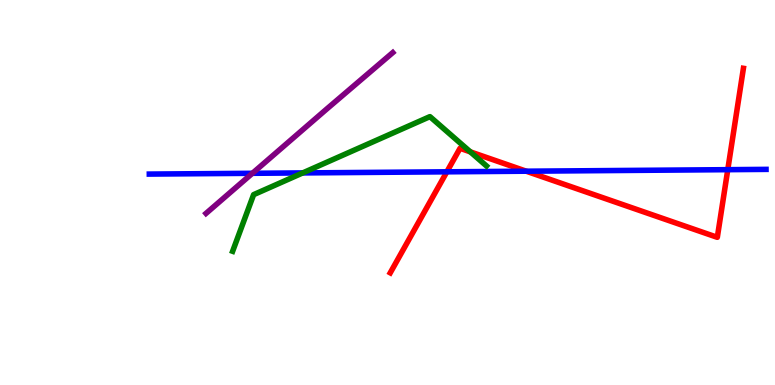[{'lines': ['blue', 'red'], 'intersections': [{'x': 5.77, 'y': 5.54}, {'x': 6.79, 'y': 5.55}, {'x': 9.39, 'y': 5.59}]}, {'lines': ['green', 'red'], 'intersections': [{'x': 6.07, 'y': 6.06}]}, {'lines': ['purple', 'red'], 'intersections': []}, {'lines': ['blue', 'green'], 'intersections': [{'x': 3.91, 'y': 5.51}]}, {'lines': ['blue', 'purple'], 'intersections': [{'x': 3.26, 'y': 5.5}]}, {'lines': ['green', 'purple'], 'intersections': []}]